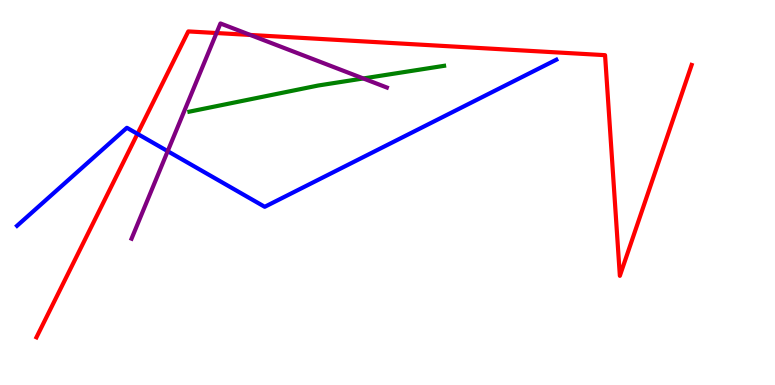[{'lines': ['blue', 'red'], 'intersections': [{'x': 1.77, 'y': 6.52}]}, {'lines': ['green', 'red'], 'intersections': []}, {'lines': ['purple', 'red'], 'intersections': [{'x': 2.79, 'y': 9.14}, {'x': 3.23, 'y': 9.09}]}, {'lines': ['blue', 'green'], 'intersections': []}, {'lines': ['blue', 'purple'], 'intersections': [{'x': 2.16, 'y': 6.07}]}, {'lines': ['green', 'purple'], 'intersections': [{'x': 4.69, 'y': 7.96}]}]